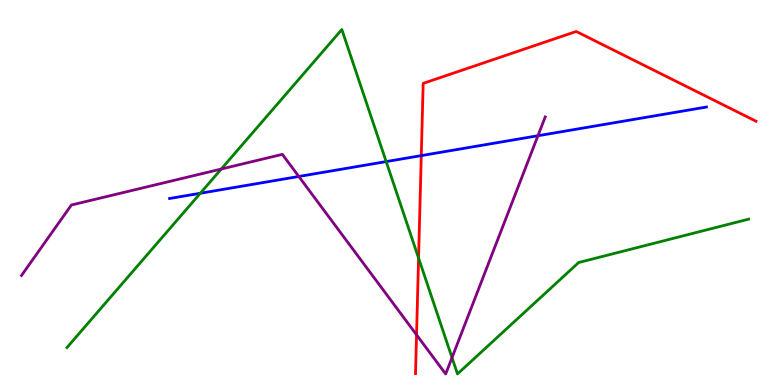[{'lines': ['blue', 'red'], 'intersections': [{'x': 5.44, 'y': 5.96}]}, {'lines': ['green', 'red'], 'intersections': [{'x': 5.4, 'y': 3.3}]}, {'lines': ['purple', 'red'], 'intersections': [{'x': 5.37, 'y': 1.3}]}, {'lines': ['blue', 'green'], 'intersections': [{'x': 2.58, 'y': 4.98}, {'x': 4.98, 'y': 5.8}]}, {'lines': ['blue', 'purple'], 'intersections': [{'x': 3.86, 'y': 5.42}, {'x': 6.94, 'y': 6.47}]}, {'lines': ['green', 'purple'], 'intersections': [{'x': 2.86, 'y': 5.61}, {'x': 5.83, 'y': 0.711}]}]